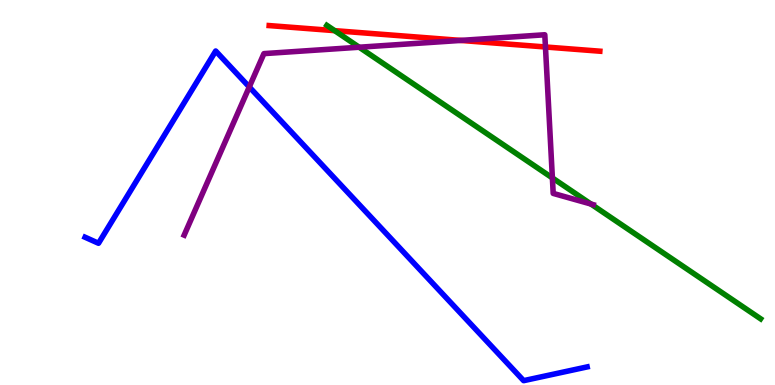[{'lines': ['blue', 'red'], 'intersections': []}, {'lines': ['green', 'red'], 'intersections': [{'x': 4.32, 'y': 9.2}]}, {'lines': ['purple', 'red'], 'intersections': [{'x': 5.94, 'y': 8.95}, {'x': 7.04, 'y': 8.78}]}, {'lines': ['blue', 'green'], 'intersections': []}, {'lines': ['blue', 'purple'], 'intersections': [{'x': 3.22, 'y': 7.74}]}, {'lines': ['green', 'purple'], 'intersections': [{'x': 4.63, 'y': 8.77}, {'x': 7.13, 'y': 5.38}, {'x': 7.63, 'y': 4.7}]}]